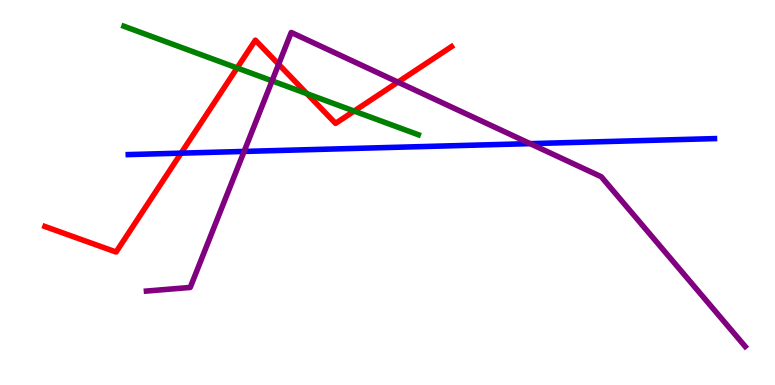[{'lines': ['blue', 'red'], 'intersections': [{'x': 2.34, 'y': 6.02}]}, {'lines': ['green', 'red'], 'intersections': [{'x': 3.06, 'y': 8.23}, {'x': 3.96, 'y': 7.57}, {'x': 4.57, 'y': 7.11}]}, {'lines': ['purple', 'red'], 'intersections': [{'x': 3.6, 'y': 8.33}, {'x': 5.13, 'y': 7.87}]}, {'lines': ['blue', 'green'], 'intersections': []}, {'lines': ['blue', 'purple'], 'intersections': [{'x': 3.15, 'y': 6.07}, {'x': 6.84, 'y': 6.27}]}, {'lines': ['green', 'purple'], 'intersections': [{'x': 3.51, 'y': 7.9}]}]